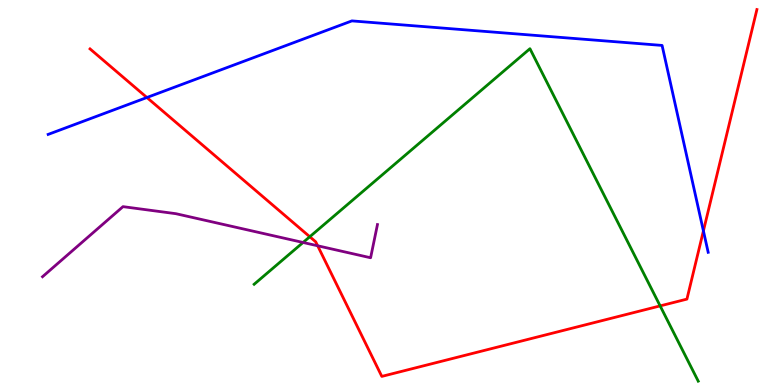[{'lines': ['blue', 'red'], 'intersections': [{'x': 1.9, 'y': 7.47}, {'x': 9.08, 'y': 4.0}]}, {'lines': ['green', 'red'], 'intersections': [{'x': 4.0, 'y': 3.85}, {'x': 8.52, 'y': 2.05}]}, {'lines': ['purple', 'red'], 'intersections': [{'x': 4.1, 'y': 3.62}]}, {'lines': ['blue', 'green'], 'intersections': []}, {'lines': ['blue', 'purple'], 'intersections': []}, {'lines': ['green', 'purple'], 'intersections': [{'x': 3.91, 'y': 3.7}]}]